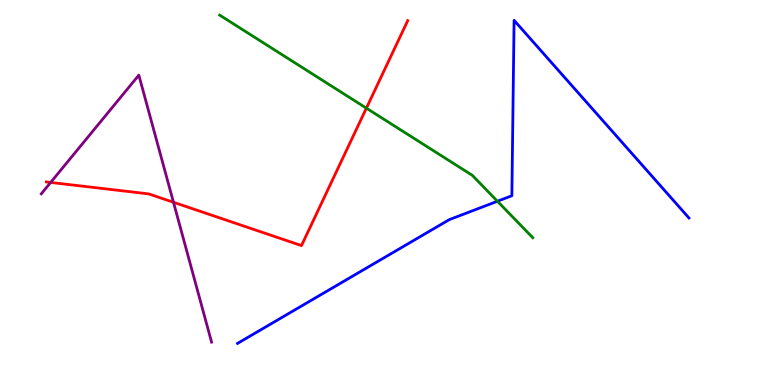[{'lines': ['blue', 'red'], 'intersections': []}, {'lines': ['green', 'red'], 'intersections': [{'x': 4.73, 'y': 7.19}]}, {'lines': ['purple', 'red'], 'intersections': [{'x': 0.654, 'y': 5.26}, {'x': 2.24, 'y': 4.75}]}, {'lines': ['blue', 'green'], 'intersections': [{'x': 6.42, 'y': 4.77}]}, {'lines': ['blue', 'purple'], 'intersections': []}, {'lines': ['green', 'purple'], 'intersections': []}]